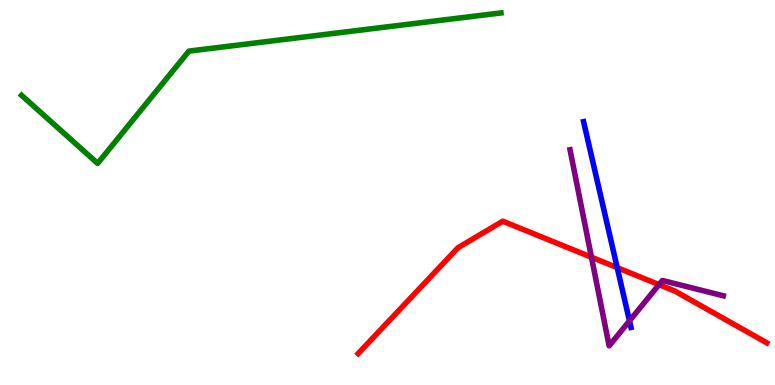[{'lines': ['blue', 'red'], 'intersections': [{'x': 7.96, 'y': 3.05}]}, {'lines': ['green', 'red'], 'intersections': []}, {'lines': ['purple', 'red'], 'intersections': [{'x': 7.63, 'y': 3.32}, {'x': 8.5, 'y': 2.61}]}, {'lines': ['blue', 'green'], 'intersections': []}, {'lines': ['blue', 'purple'], 'intersections': [{'x': 8.12, 'y': 1.67}]}, {'lines': ['green', 'purple'], 'intersections': []}]